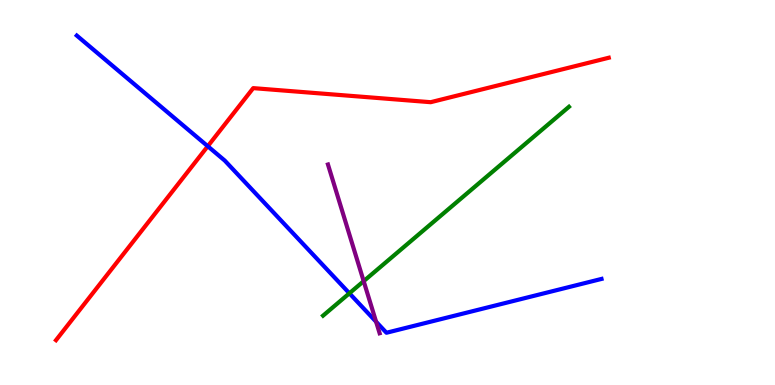[{'lines': ['blue', 'red'], 'intersections': [{'x': 2.68, 'y': 6.2}]}, {'lines': ['green', 'red'], 'intersections': []}, {'lines': ['purple', 'red'], 'intersections': []}, {'lines': ['blue', 'green'], 'intersections': [{'x': 4.51, 'y': 2.38}]}, {'lines': ['blue', 'purple'], 'intersections': [{'x': 4.85, 'y': 1.64}]}, {'lines': ['green', 'purple'], 'intersections': [{'x': 4.69, 'y': 2.7}]}]